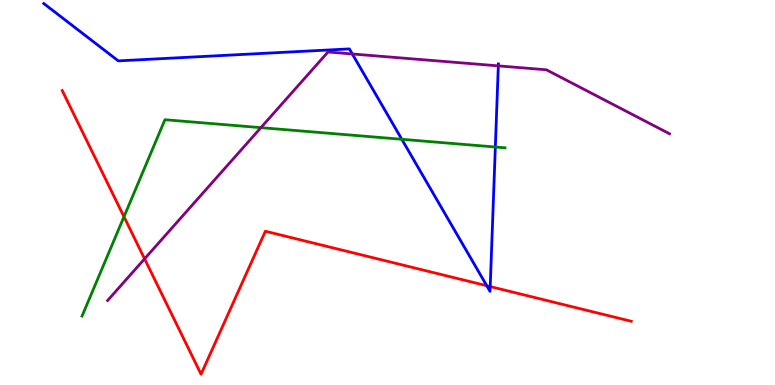[{'lines': ['blue', 'red'], 'intersections': [{'x': 6.28, 'y': 2.58}, {'x': 6.33, 'y': 2.56}]}, {'lines': ['green', 'red'], 'intersections': [{'x': 1.6, 'y': 4.37}]}, {'lines': ['purple', 'red'], 'intersections': [{'x': 1.87, 'y': 3.28}]}, {'lines': ['blue', 'green'], 'intersections': [{'x': 5.18, 'y': 6.38}, {'x': 6.39, 'y': 6.18}]}, {'lines': ['blue', 'purple'], 'intersections': [{'x': 4.55, 'y': 8.6}, {'x': 6.43, 'y': 8.29}]}, {'lines': ['green', 'purple'], 'intersections': [{'x': 3.37, 'y': 6.68}]}]